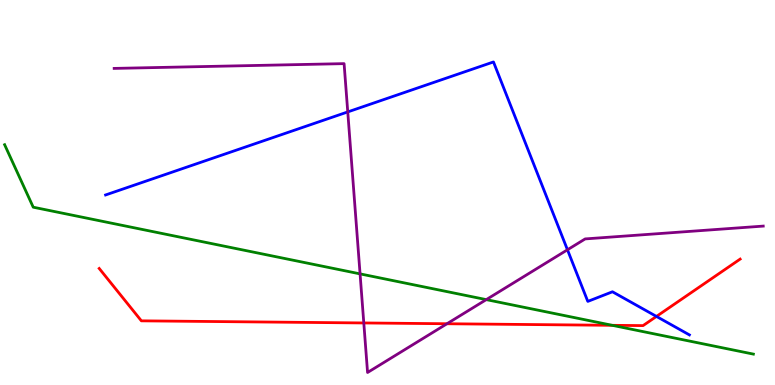[{'lines': ['blue', 'red'], 'intersections': [{'x': 8.47, 'y': 1.78}]}, {'lines': ['green', 'red'], 'intersections': [{'x': 7.9, 'y': 1.55}]}, {'lines': ['purple', 'red'], 'intersections': [{'x': 4.69, 'y': 1.61}, {'x': 5.77, 'y': 1.59}]}, {'lines': ['blue', 'green'], 'intersections': []}, {'lines': ['blue', 'purple'], 'intersections': [{'x': 4.49, 'y': 7.09}, {'x': 7.32, 'y': 3.51}]}, {'lines': ['green', 'purple'], 'intersections': [{'x': 4.65, 'y': 2.89}, {'x': 6.27, 'y': 2.22}]}]